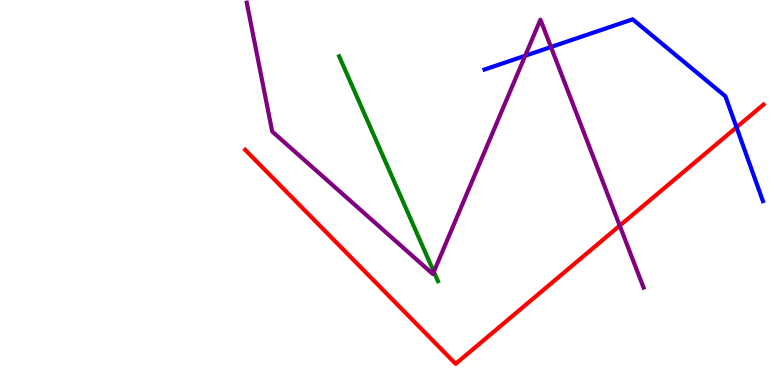[{'lines': ['blue', 'red'], 'intersections': [{'x': 9.5, 'y': 6.69}]}, {'lines': ['green', 'red'], 'intersections': []}, {'lines': ['purple', 'red'], 'intersections': [{'x': 8.0, 'y': 4.14}]}, {'lines': ['blue', 'green'], 'intersections': []}, {'lines': ['blue', 'purple'], 'intersections': [{'x': 6.78, 'y': 8.55}, {'x': 7.11, 'y': 8.78}]}, {'lines': ['green', 'purple'], 'intersections': [{'x': 5.6, 'y': 2.94}]}]